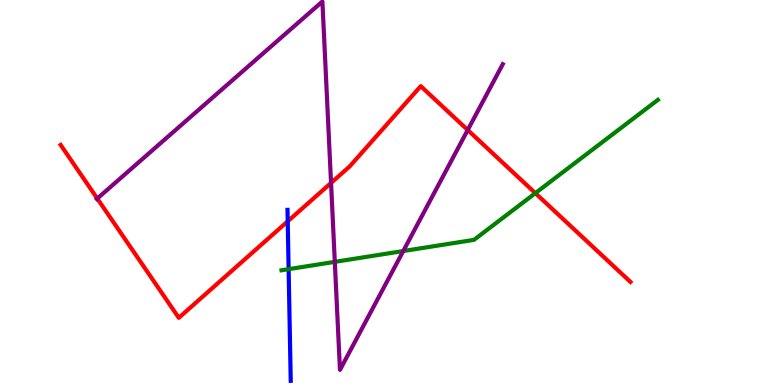[{'lines': ['blue', 'red'], 'intersections': [{'x': 3.71, 'y': 4.25}]}, {'lines': ['green', 'red'], 'intersections': [{'x': 6.91, 'y': 4.98}]}, {'lines': ['purple', 'red'], 'intersections': [{'x': 1.26, 'y': 4.84}, {'x': 4.27, 'y': 5.25}, {'x': 6.04, 'y': 6.62}]}, {'lines': ['blue', 'green'], 'intersections': [{'x': 3.72, 'y': 3.01}]}, {'lines': ['blue', 'purple'], 'intersections': []}, {'lines': ['green', 'purple'], 'intersections': [{'x': 4.32, 'y': 3.2}, {'x': 5.2, 'y': 3.48}]}]